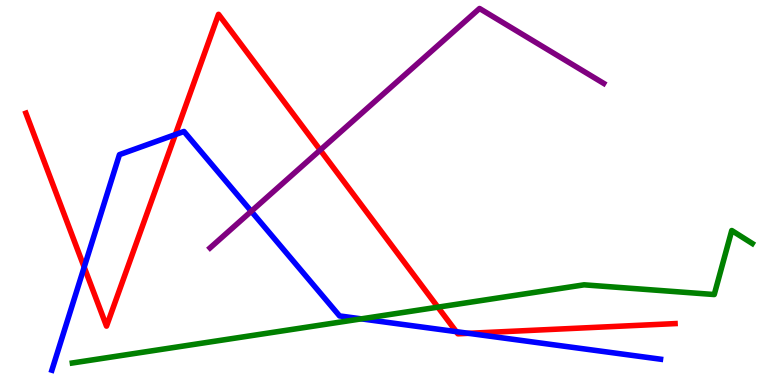[{'lines': ['blue', 'red'], 'intersections': [{'x': 1.09, 'y': 3.06}, {'x': 2.26, 'y': 6.5}, {'x': 5.89, 'y': 1.39}, {'x': 6.05, 'y': 1.34}]}, {'lines': ['green', 'red'], 'intersections': [{'x': 5.65, 'y': 2.02}]}, {'lines': ['purple', 'red'], 'intersections': [{'x': 4.13, 'y': 6.1}]}, {'lines': ['blue', 'green'], 'intersections': [{'x': 4.66, 'y': 1.72}]}, {'lines': ['blue', 'purple'], 'intersections': [{'x': 3.24, 'y': 4.51}]}, {'lines': ['green', 'purple'], 'intersections': []}]